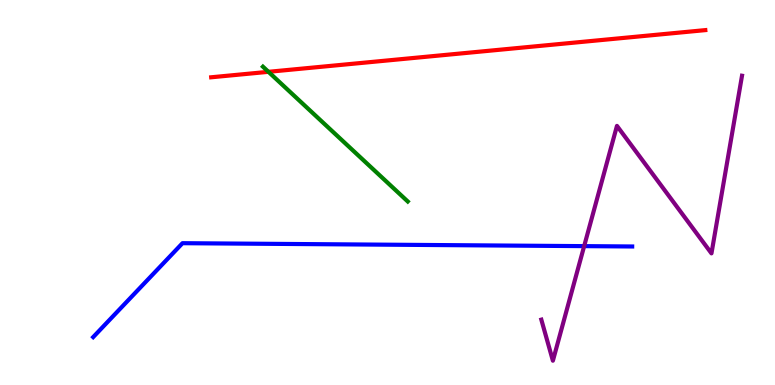[{'lines': ['blue', 'red'], 'intersections': []}, {'lines': ['green', 'red'], 'intersections': [{'x': 3.46, 'y': 8.13}]}, {'lines': ['purple', 'red'], 'intersections': []}, {'lines': ['blue', 'green'], 'intersections': []}, {'lines': ['blue', 'purple'], 'intersections': [{'x': 7.54, 'y': 3.61}]}, {'lines': ['green', 'purple'], 'intersections': []}]